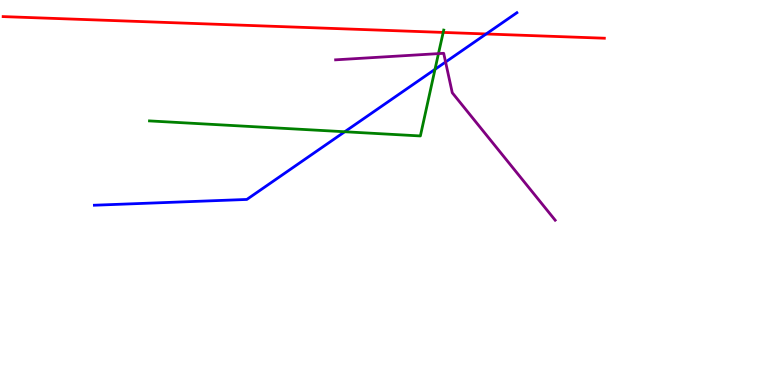[{'lines': ['blue', 'red'], 'intersections': [{'x': 6.27, 'y': 9.12}]}, {'lines': ['green', 'red'], 'intersections': [{'x': 5.72, 'y': 9.16}]}, {'lines': ['purple', 'red'], 'intersections': []}, {'lines': ['blue', 'green'], 'intersections': [{'x': 4.45, 'y': 6.58}, {'x': 5.61, 'y': 8.2}]}, {'lines': ['blue', 'purple'], 'intersections': [{'x': 5.75, 'y': 8.39}]}, {'lines': ['green', 'purple'], 'intersections': [{'x': 5.66, 'y': 8.61}]}]